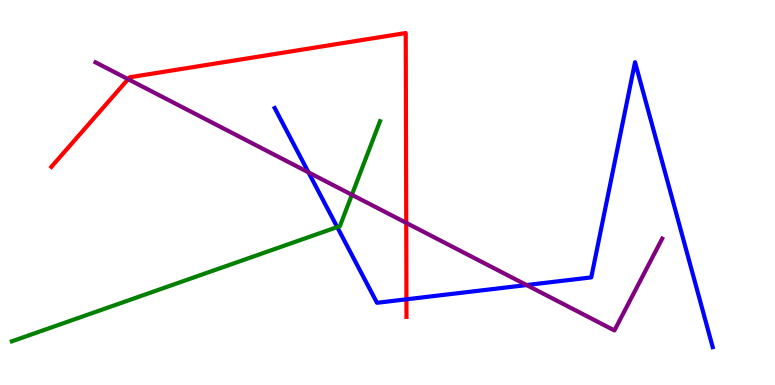[{'lines': ['blue', 'red'], 'intersections': [{'x': 5.24, 'y': 2.23}]}, {'lines': ['green', 'red'], 'intersections': []}, {'lines': ['purple', 'red'], 'intersections': [{'x': 1.65, 'y': 7.94}, {'x': 5.24, 'y': 4.21}]}, {'lines': ['blue', 'green'], 'intersections': [{'x': 4.35, 'y': 4.1}]}, {'lines': ['blue', 'purple'], 'intersections': [{'x': 3.98, 'y': 5.52}, {'x': 6.79, 'y': 2.6}]}, {'lines': ['green', 'purple'], 'intersections': [{'x': 4.54, 'y': 4.94}]}]